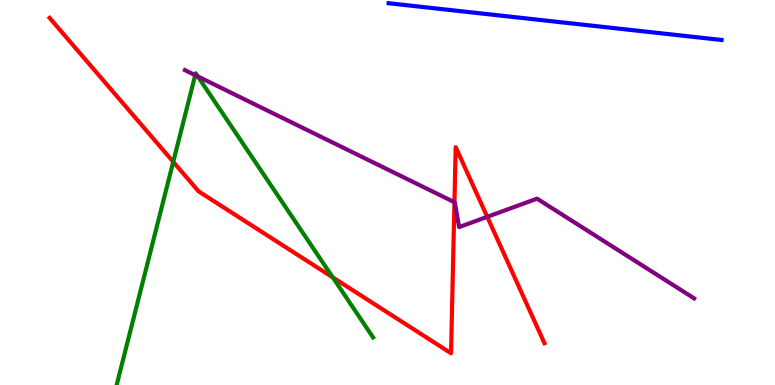[{'lines': ['blue', 'red'], 'intersections': []}, {'lines': ['green', 'red'], 'intersections': [{'x': 2.24, 'y': 5.8}, {'x': 4.29, 'y': 2.79}]}, {'lines': ['purple', 'red'], 'intersections': [{'x': 5.86, 'y': 4.75}, {'x': 6.29, 'y': 4.37}]}, {'lines': ['blue', 'green'], 'intersections': []}, {'lines': ['blue', 'purple'], 'intersections': []}, {'lines': ['green', 'purple'], 'intersections': [{'x': 2.52, 'y': 8.05}, {'x': 2.55, 'y': 8.01}]}]